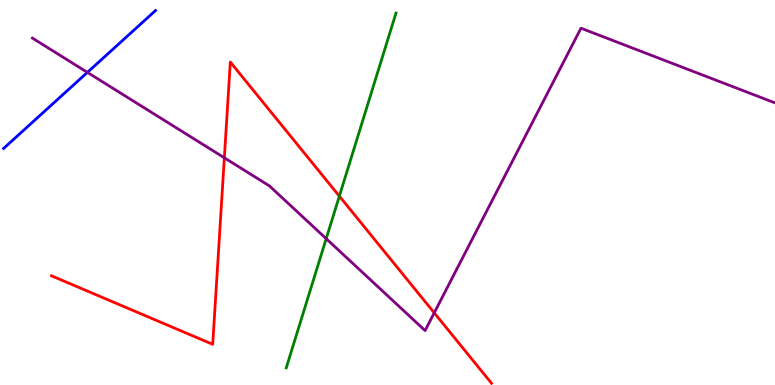[{'lines': ['blue', 'red'], 'intersections': []}, {'lines': ['green', 'red'], 'intersections': [{'x': 4.38, 'y': 4.91}]}, {'lines': ['purple', 'red'], 'intersections': [{'x': 2.89, 'y': 5.9}, {'x': 5.6, 'y': 1.87}]}, {'lines': ['blue', 'green'], 'intersections': []}, {'lines': ['blue', 'purple'], 'intersections': [{'x': 1.13, 'y': 8.12}]}, {'lines': ['green', 'purple'], 'intersections': [{'x': 4.21, 'y': 3.8}]}]